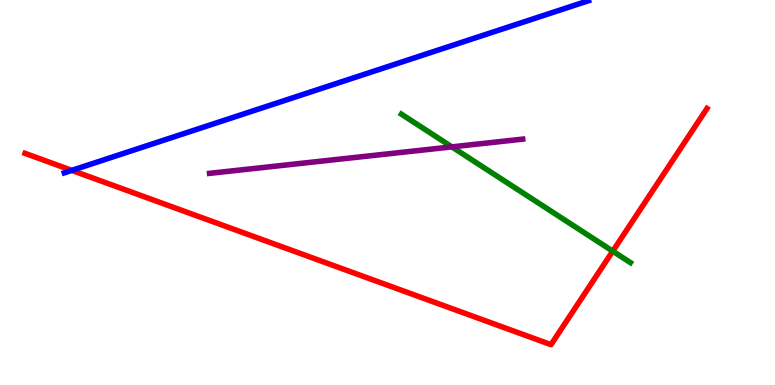[{'lines': ['blue', 'red'], 'intersections': [{'x': 0.927, 'y': 5.57}]}, {'lines': ['green', 'red'], 'intersections': [{'x': 7.91, 'y': 3.48}]}, {'lines': ['purple', 'red'], 'intersections': []}, {'lines': ['blue', 'green'], 'intersections': []}, {'lines': ['blue', 'purple'], 'intersections': []}, {'lines': ['green', 'purple'], 'intersections': [{'x': 5.83, 'y': 6.19}]}]